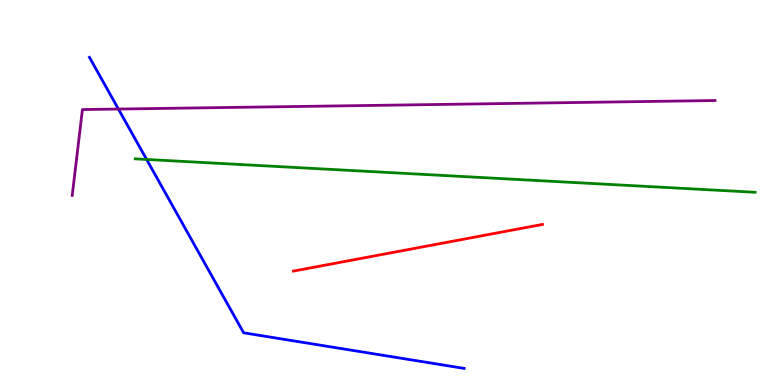[{'lines': ['blue', 'red'], 'intersections': []}, {'lines': ['green', 'red'], 'intersections': []}, {'lines': ['purple', 'red'], 'intersections': []}, {'lines': ['blue', 'green'], 'intersections': [{'x': 1.89, 'y': 5.86}]}, {'lines': ['blue', 'purple'], 'intersections': [{'x': 1.53, 'y': 7.17}]}, {'lines': ['green', 'purple'], 'intersections': []}]